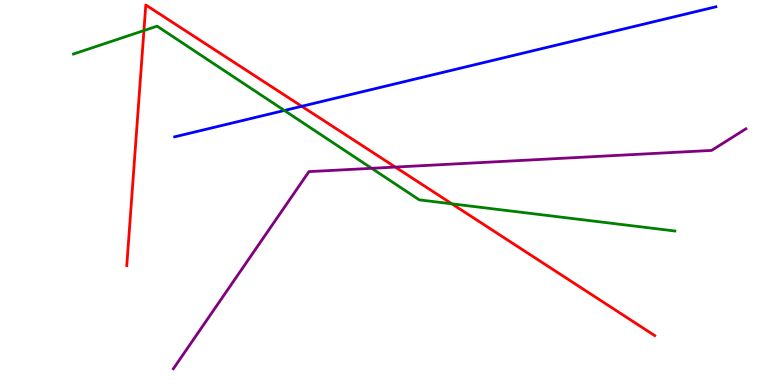[{'lines': ['blue', 'red'], 'intersections': [{'x': 3.89, 'y': 7.24}]}, {'lines': ['green', 'red'], 'intersections': [{'x': 1.86, 'y': 9.21}, {'x': 5.83, 'y': 4.71}]}, {'lines': ['purple', 'red'], 'intersections': [{'x': 5.1, 'y': 5.66}]}, {'lines': ['blue', 'green'], 'intersections': [{'x': 3.67, 'y': 7.13}]}, {'lines': ['blue', 'purple'], 'intersections': []}, {'lines': ['green', 'purple'], 'intersections': [{'x': 4.8, 'y': 5.63}]}]